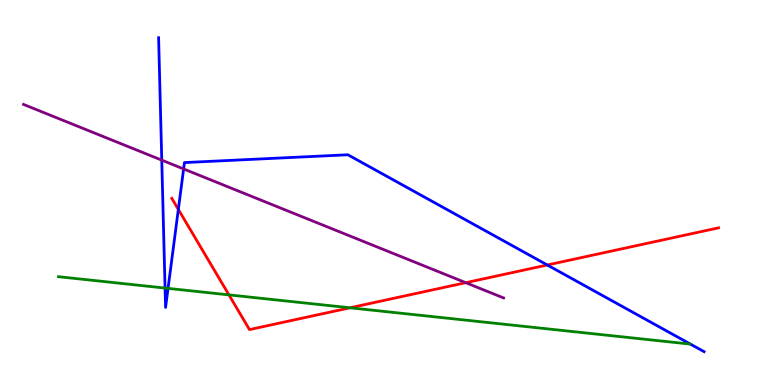[{'lines': ['blue', 'red'], 'intersections': [{'x': 2.3, 'y': 4.56}, {'x': 7.06, 'y': 3.12}]}, {'lines': ['green', 'red'], 'intersections': [{'x': 2.95, 'y': 2.34}, {'x': 4.52, 'y': 2.01}]}, {'lines': ['purple', 'red'], 'intersections': [{'x': 6.01, 'y': 2.66}]}, {'lines': ['blue', 'green'], 'intersections': [{'x': 2.13, 'y': 2.52}, {'x': 2.17, 'y': 2.51}]}, {'lines': ['blue', 'purple'], 'intersections': [{'x': 2.09, 'y': 5.84}, {'x': 2.37, 'y': 5.61}]}, {'lines': ['green', 'purple'], 'intersections': []}]